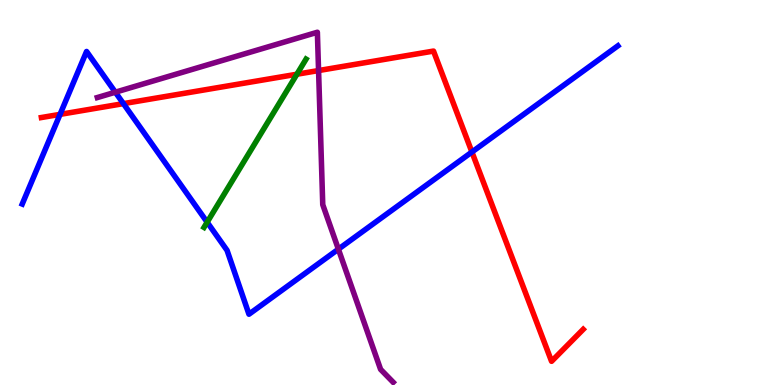[{'lines': ['blue', 'red'], 'intersections': [{'x': 0.775, 'y': 7.03}, {'x': 1.59, 'y': 7.31}, {'x': 6.09, 'y': 6.05}]}, {'lines': ['green', 'red'], 'intersections': [{'x': 3.83, 'y': 8.07}]}, {'lines': ['purple', 'red'], 'intersections': [{'x': 4.11, 'y': 8.17}]}, {'lines': ['blue', 'green'], 'intersections': [{'x': 2.67, 'y': 4.23}]}, {'lines': ['blue', 'purple'], 'intersections': [{'x': 1.49, 'y': 7.61}, {'x': 4.37, 'y': 3.53}]}, {'lines': ['green', 'purple'], 'intersections': []}]